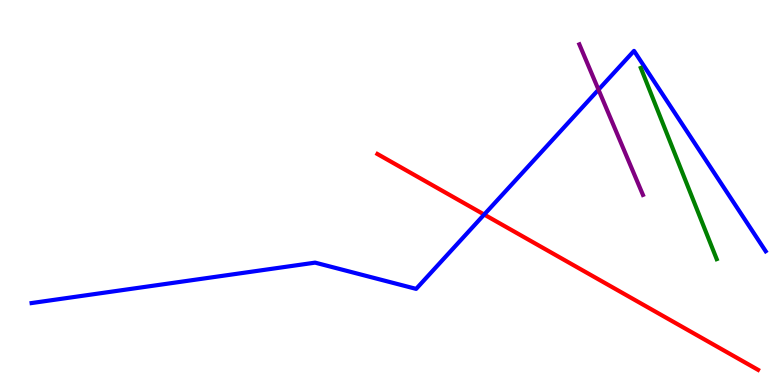[{'lines': ['blue', 'red'], 'intersections': [{'x': 6.25, 'y': 4.43}]}, {'lines': ['green', 'red'], 'intersections': []}, {'lines': ['purple', 'red'], 'intersections': []}, {'lines': ['blue', 'green'], 'intersections': []}, {'lines': ['blue', 'purple'], 'intersections': [{'x': 7.72, 'y': 7.67}]}, {'lines': ['green', 'purple'], 'intersections': []}]